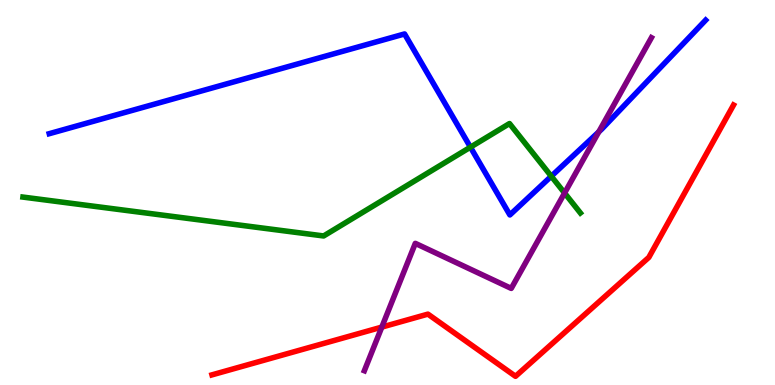[{'lines': ['blue', 'red'], 'intersections': []}, {'lines': ['green', 'red'], 'intersections': []}, {'lines': ['purple', 'red'], 'intersections': [{'x': 4.93, 'y': 1.5}]}, {'lines': ['blue', 'green'], 'intersections': [{'x': 6.07, 'y': 6.18}, {'x': 7.11, 'y': 5.42}]}, {'lines': ['blue', 'purple'], 'intersections': [{'x': 7.73, 'y': 6.57}]}, {'lines': ['green', 'purple'], 'intersections': [{'x': 7.28, 'y': 4.99}]}]